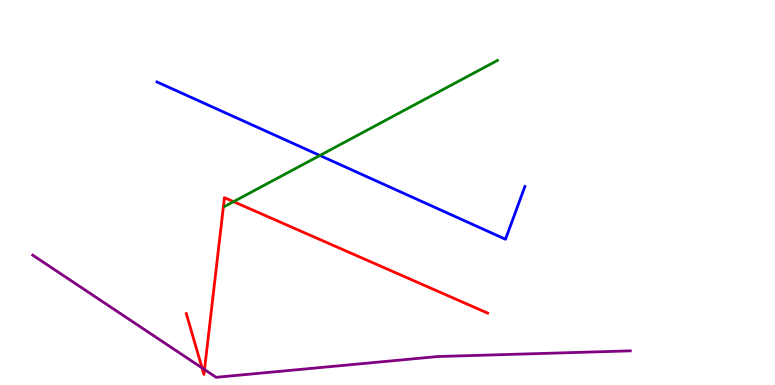[{'lines': ['blue', 'red'], 'intersections': []}, {'lines': ['green', 'red'], 'intersections': [{'x': 3.01, 'y': 4.76}]}, {'lines': ['purple', 'red'], 'intersections': [{'x': 2.61, 'y': 0.443}, {'x': 2.64, 'y': 0.401}]}, {'lines': ['blue', 'green'], 'intersections': [{'x': 4.13, 'y': 5.96}]}, {'lines': ['blue', 'purple'], 'intersections': []}, {'lines': ['green', 'purple'], 'intersections': []}]